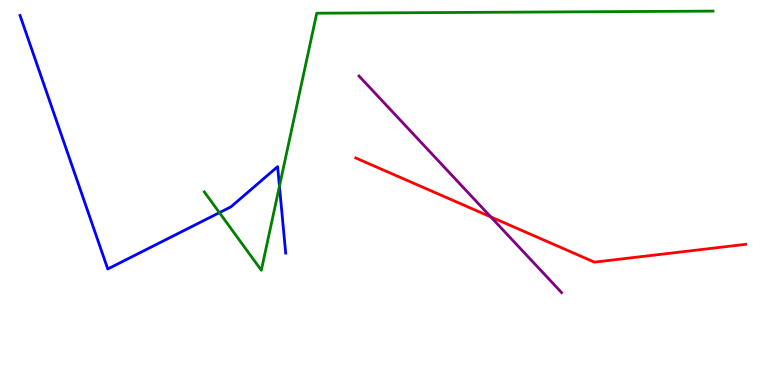[{'lines': ['blue', 'red'], 'intersections': []}, {'lines': ['green', 'red'], 'intersections': []}, {'lines': ['purple', 'red'], 'intersections': [{'x': 6.33, 'y': 4.37}]}, {'lines': ['blue', 'green'], 'intersections': [{'x': 2.83, 'y': 4.48}, {'x': 3.61, 'y': 5.16}]}, {'lines': ['blue', 'purple'], 'intersections': []}, {'lines': ['green', 'purple'], 'intersections': []}]